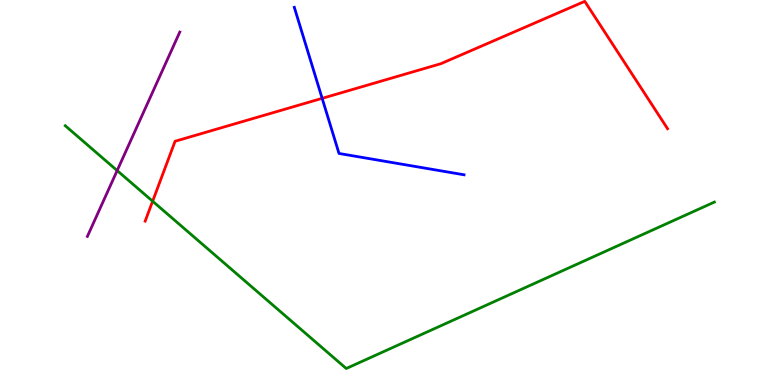[{'lines': ['blue', 'red'], 'intersections': [{'x': 4.16, 'y': 7.45}]}, {'lines': ['green', 'red'], 'intersections': [{'x': 1.97, 'y': 4.77}]}, {'lines': ['purple', 'red'], 'intersections': []}, {'lines': ['blue', 'green'], 'intersections': []}, {'lines': ['blue', 'purple'], 'intersections': []}, {'lines': ['green', 'purple'], 'intersections': [{'x': 1.51, 'y': 5.57}]}]